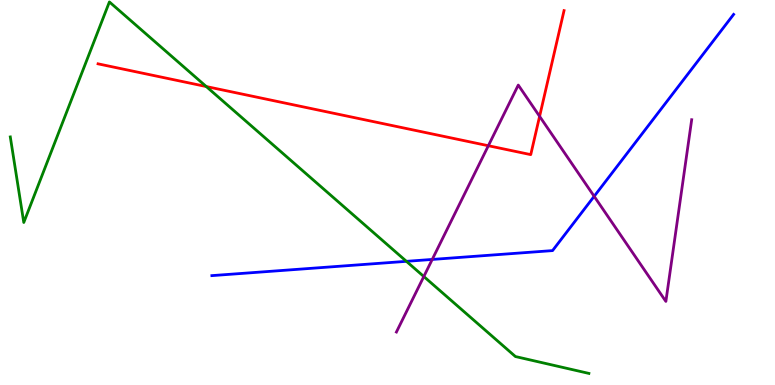[{'lines': ['blue', 'red'], 'intersections': []}, {'lines': ['green', 'red'], 'intersections': [{'x': 2.66, 'y': 7.75}]}, {'lines': ['purple', 'red'], 'intersections': [{'x': 6.3, 'y': 6.21}, {'x': 6.96, 'y': 6.98}]}, {'lines': ['blue', 'green'], 'intersections': [{'x': 5.24, 'y': 3.21}]}, {'lines': ['blue', 'purple'], 'intersections': [{'x': 5.58, 'y': 3.26}, {'x': 7.67, 'y': 4.9}]}, {'lines': ['green', 'purple'], 'intersections': [{'x': 5.47, 'y': 2.82}]}]